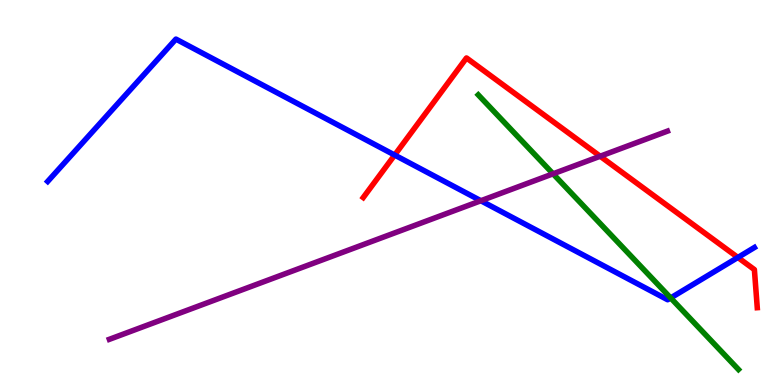[{'lines': ['blue', 'red'], 'intersections': [{'x': 5.09, 'y': 5.97}, {'x': 9.52, 'y': 3.31}]}, {'lines': ['green', 'red'], 'intersections': []}, {'lines': ['purple', 'red'], 'intersections': [{'x': 7.74, 'y': 5.94}]}, {'lines': ['blue', 'green'], 'intersections': [{'x': 8.65, 'y': 2.26}]}, {'lines': ['blue', 'purple'], 'intersections': [{'x': 6.2, 'y': 4.79}]}, {'lines': ['green', 'purple'], 'intersections': [{'x': 7.14, 'y': 5.49}]}]